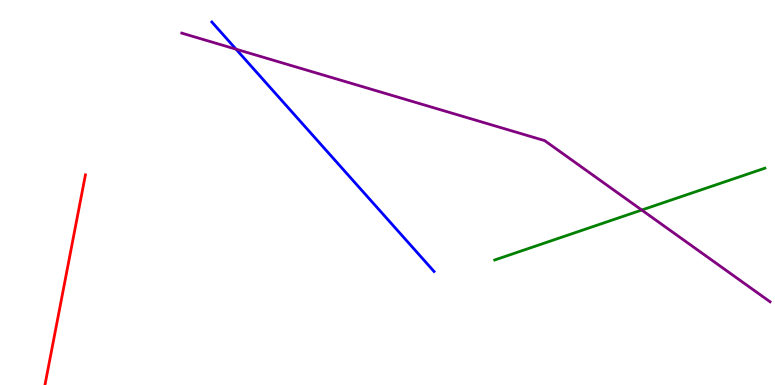[{'lines': ['blue', 'red'], 'intersections': []}, {'lines': ['green', 'red'], 'intersections': []}, {'lines': ['purple', 'red'], 'intersections': []}, {'lines': ['blue', 'green'], 'intersections': []}, {'lines': ['blue', 'purple'], 'intersections': [{'x': 3.05, 'y': 8.72}]}, {'lines': ['green', 'purple'], 'intersections': [{'x': 8.28, 'y': 4.54}]}]